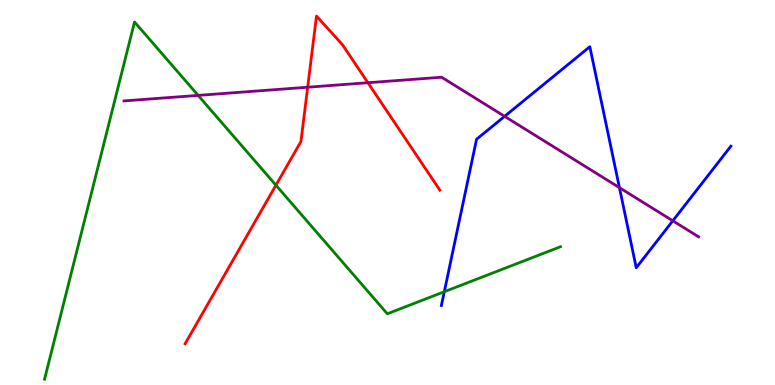[{'lines': ['blue', 'red'], 'intersections': []}, {'lines': ['green', 'red'], 'intersections': [{'x': 3.56, 'y': 5.19}]}, {'lines': ['purple', 'red'], 'intersections': [{'x': 3.97, 'y': 7.73}, {'x': 4.75, 'y': 7.85}]}, {'lines': ['blue', 'green'], 'intersections': [{'x': 5.73, 'y': 2.42}]}, {'lines': ['blue', 'purple'], 'intersections': [{'x': 6.51, 'y': 6.98}, {'x': 7.99, 'y': 5.13}, {'x': 8.68, 'y': 4.26}]}, {'lines': ['green', 'purple'], 'intersections': [{'x': 2.56, 'y': 7.52}]}]